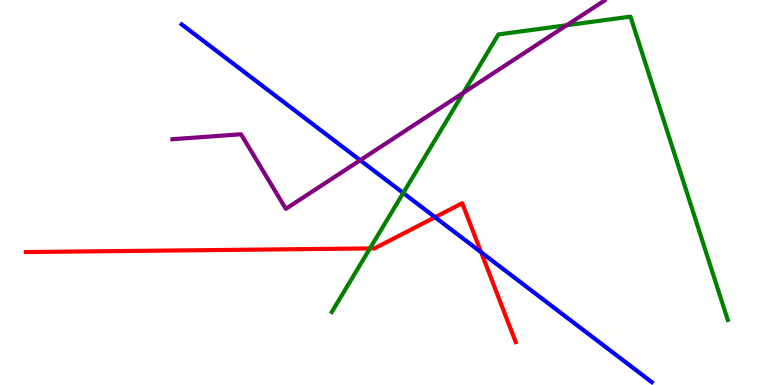[{'lines': ['blue', 'red'], 'intersections': [{'x': 5.61, 'y': 4.36}, {'x': 6.21, 'y': 3.45}]}, {'lines': ['green', 'red'], 'intersections': [{'x': 4.77, 'y': 3.55}]}, {'lines': ['purple', 'red'], 'intersections': []}, {'lines': ['blue', 'green'], 'intersections': [{'x': 5.2, 'y': 4.99}]}, {'lines': ['blue', 'purple'], 'intersections': [{'x': 4.65, 'y': 5.84}]}, {'lines': ['green', 'purple'], 'intersections': [{'x': 5.98, 'y': 7.59}, {'x': 7.31, 'y': 9.34}]}]